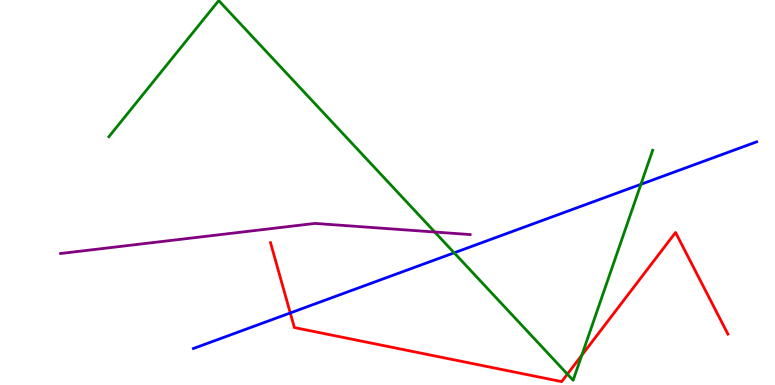[{'lines': ['blue', 'red'], 'intersections': [{'x': 3.75, 'y': 1.87}]}, {'lines': ['green', 'red'], 'intersections': [{'x': 7.32, 'y': 0.283}, {'x': 7.51, 'y': 0.773}]}, {'lines': ['purple', 'red'], 'intersections': []}, {'lines': ['blue', 'green'], 'intersections': [{'x': 5.86, 'y': 3.43}, {'x': 8.27, 'y': 5.21}]}, {'lines': ['blue', 'purple'], 'intersections': []}, {'lines': ['green', 'purple'], 'intersections': [{'x': 5.61, 'y': 3.97}]}]